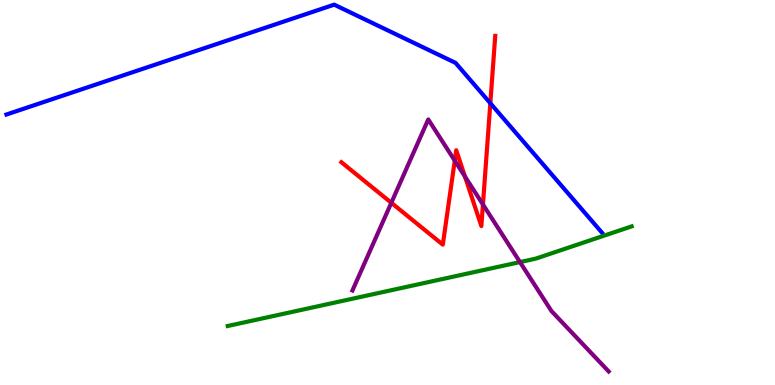[{'lines': ['blue', 'red'], 'intersections': [{'x': 6.33, 'y': 7.32}]}, {'lines': ['green', 'red'], 'intersections': []}, {'lines': ['purple', 'red'], 'intersections': [{'x': 5.05, 'y': 4.73}, {'x': 5.87, 'y': 5.83}, {'x': 6.0, 'y': 5.42}, {'x': 6.23, 'y': 4.69}]}, {'lines': ['blue', 'green'], 'intersections': []}, {'lines': ['blue', 'purple'], 'intersections': []}, {'lines': ['green', 'purple'], 'intersections': [{'x': 6.71, 'y': 3.19}]}]